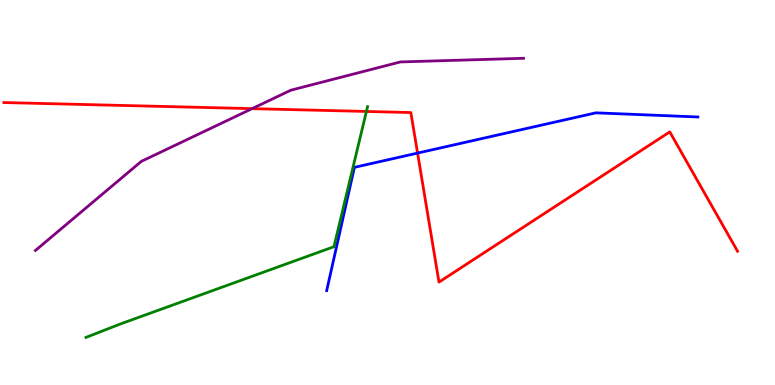[{'lines': ['blue', 'red'], 'intersections': [{'x': 5.39, 'y': 6.02}]}, {'lines': ['green', 'red'], 'intersections': [{'x': 4.73, 'y': 7.1}]}, {'lines': ['purple', 'red'], 'intersections': [{'x': 3.25, 'y': 7.18}]}, {'lines': ['blue', 'green'], 'intersections': []}, {'lines': ['blue', 'purple'], 'intersections': []}, {'lines': ['green', 'purple'], 'intersections': []}]